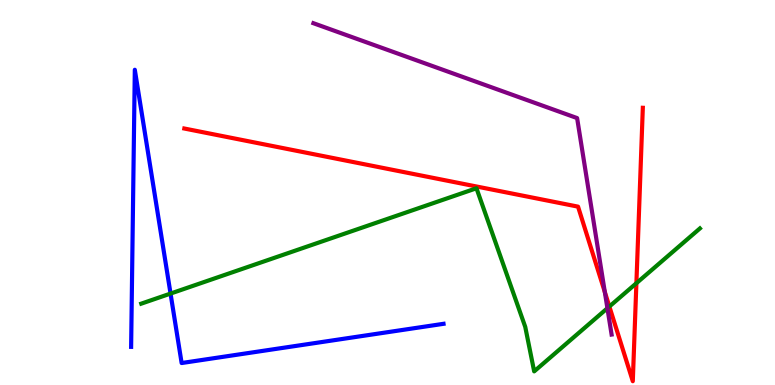[{'lines': ['blue', 'red'], 'intersections': []}, {'lines': ['green', 'red'], 'intersections': [{'x': 7.86, 'y': 2.04}, {'x': 8.21, 'y': 2.64}]}, {'lines': ['purple', 'red'], 'intersections': [{'x': 7.8, 'y': 2.42}]}, {'lines': ['blue', 'green'], 'intersections': [{'x': 2.2, 'y': 2.37}]}, {'lines': ['blue', 'purple'], 'intersections': []}, {'lines': ['green', 'purple'], 'intersections': [{'x': 7.84, 'y': 1.99}]}]